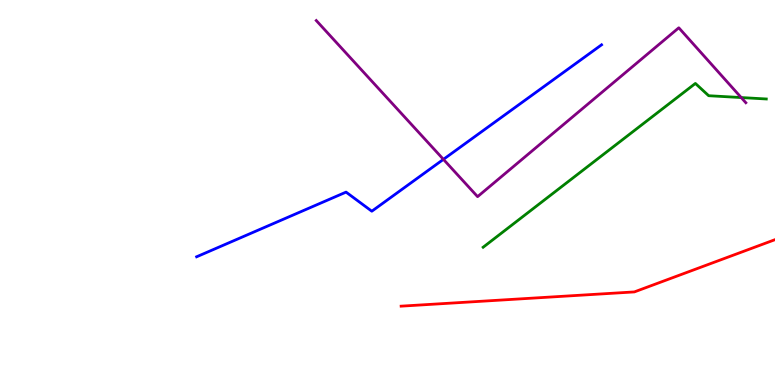[{'lines': ['blue', 'red'], 'intersections': []}, {'lines': ['green', 'red'], 'intersections': []}, {'lines': ['purple', 'red'], 'intersections': []}, {'lines': ['blue', 'green'], 'intersections': []}, {'lines': ['blue', 'purple'], 'intersections': [{'x': 5.72, 'y': 5.86}]}, {'lines': ['green', 'purple'], 'intersections': [{'x': 9.56, 'y': 7.47}]}]